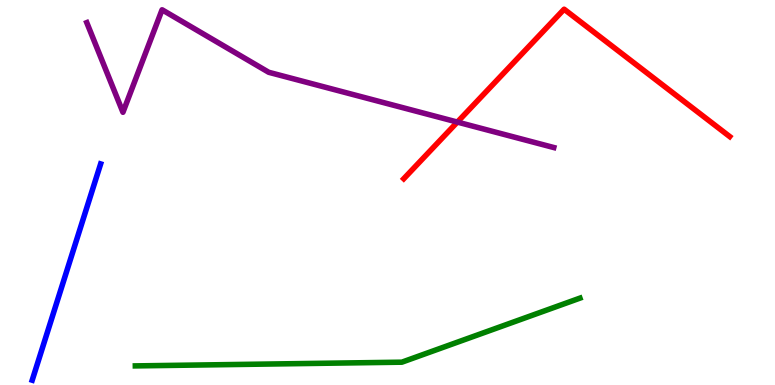[{'lines': ['blue', 'red'], 'intersections': []}, {'lines': ['green', 'red'], 'intersections': []}, {'lines': ['purple', 'red'], 'intersections': [{'x': 5.9, 'y': 6.83}]}, {'lines': ['blue', 'green'], 'intersections': []}, {'lines': ['blue', 'purple'], 'intersections': []}, {'lines': ['green', 'purple'], 'intersections': []}]